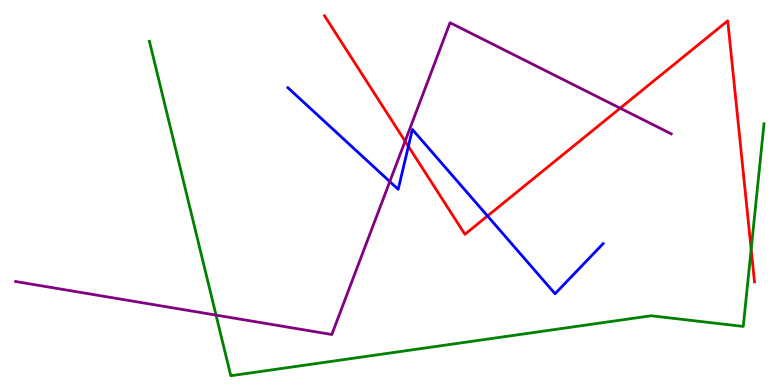[{'lines': ['blue', 'red'], 'intersections': [{'x': 5.27, 'y': 6.2}, {'x': 6.29, 'y': 4.39}]}, {'lines': ['green', 'red'], 'intersections': [{'x': 9.69, 'y': 3.52}]}, {'lines': ['purple', 'red'], 'intersections': [{'x': 5.23, 'y': 6.33}, {'x': 8.0, 'y': 7.19}]}, {'lines': ['blue', 'green'], 'intersections': []}, {'lines': ['blue', 'purple'], 'intersections': [{'x': 5.03, 'y': 5.28}]}, {'lines': ['green', 'purple'], 'intersections': [{'x': 2.79, 'y': 1.82}]}]